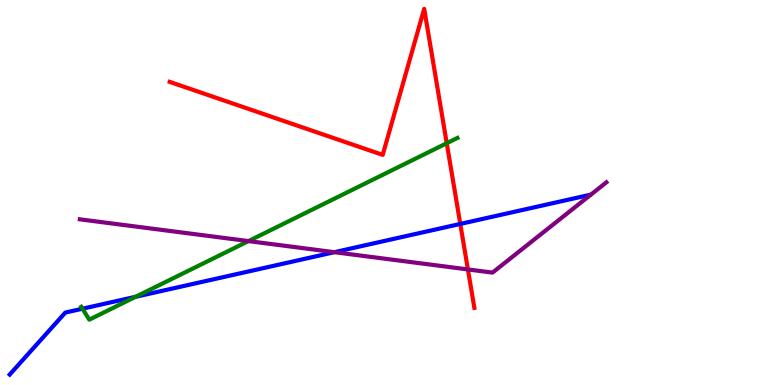[{'lines': ['blue', 'red'], 'intersections': [{'x': 5.94, 'y': 4.18}]}, {'lines': ['green', 'red'], 'intersections': [{'x': 5.76, 'y': 6.28}]}, {'lines': ['purple', 'red'], 'intersections': [{'x': 6.04, 'y': 3.0}]}, {'lines': ['blue', 'green'], 'intersections': [{'x': 1.06, 'y': 1.98}, {'x': 1.75, 'y': 2.29}]}, {'lines': ['blue', 'purple'], 'intersections': [{'x': 4.31, 'y': 3.45}]}, {'lines': ['green', 'purple'], 'intersections': [{'x': 3.21, 'y': 3.74}]}]